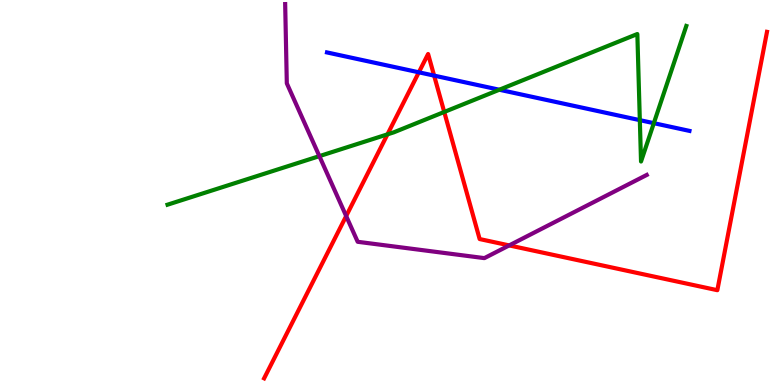[{'lines': ['blue', 'red'], 'intersections': [{'x': 5.4, 'y': 8.12}, {'x': 5.6, 'y': 8.04}]}, {'lines': ['green', 'red'], 'intersections': [{'x': 5.0, 'y': 6.51}, {'x': 5.73, 'y': 7.09}]}, {'lines': ['purple', 'red'], 'intersections': [{'x': 4.47, 'y': 4.39}, {'x': 6.57, 'y': 3.63}]}, {'lines': ['blue', 'green'], 'intersections': [{'x': 6.44, 'y': 7.67}, {'x': 8.26, 'y': 6.88}, {'x': 8.44, 'y': 6.8}]}, {'lines': ['blue', 'purple'], 'intersections': []}, {'lines': ['green', 'purple'], 'intersections': [{'x': 4.12, 'y': 5.94}]}]